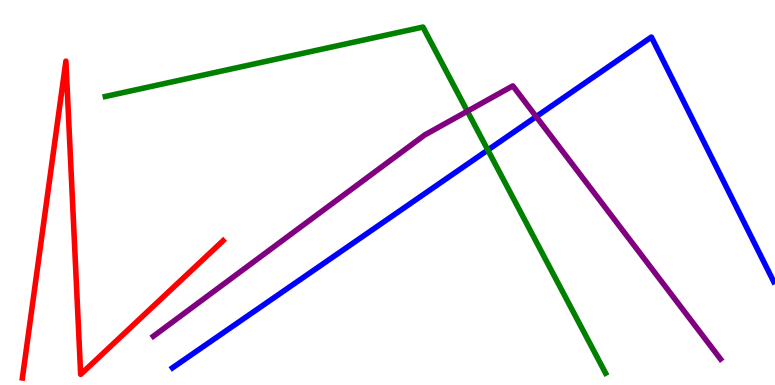[{'lines': ['blue', 'red'], 'intersections': []}, {'lines': ['green', 'red'], 'intersections': []}, {'lines': ['purple', 'red'], 'intersections': []}, {'lines': ['blue', 'green'], 'intersections': [{'x': 6.29, 'y': 6.1}]}, {'lines': ['blue', 'purple'], 'intersections': [{'x': 6.92, 'y': 6.97}]}, {'lines': ['green', 'purple'], 'intersections': [{'x': 6.03, 'y': 7.11}]}]